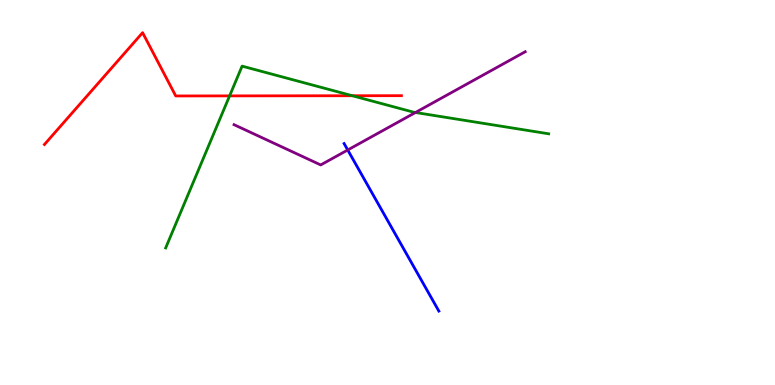[{'lines': ['blue', 'red'], 'intersections': []}, {'lines': ['green', 'red'], 'intersections': [{'x': 2.96, 'y': 7.51}, {'x': 4.55, 'y': 7.51}]}, {'lines': ['purple', 'red'], 'intersections': []}, {'lines': ['blue', 'green'], 'intersections': []}, {'lines': ['blue', 'purple'], 'intersections': [{'x': 4.49, 'y': 6.1}]}, {'lines': ['green', 'purple'], 'intersections': [{'x': 5.36, 'y': 7.08}]}]